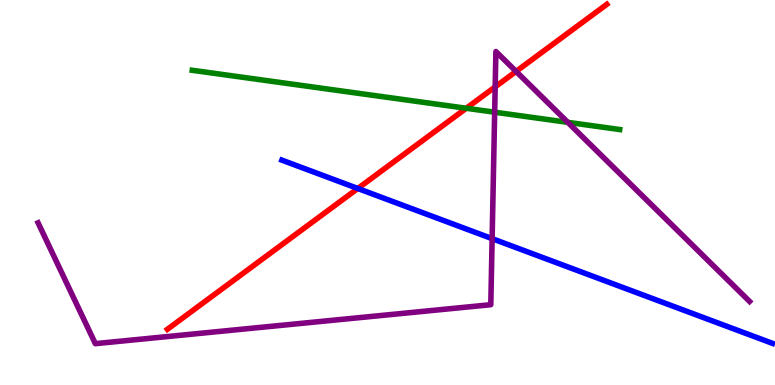[{'lines': ['blue', 'red'], 'intersections': [{'x': 4.62, 'y': 5.1}]}, {'lines': ['green', 'red'], 'intersections': [{'x': 6.02, 'y': 7.19}]}, {'lines': ['purple', 'red'], 'intersections': [{'x': 6.39, 'y': 7.74}, {'x': 6.66, 'y': 8.15}]}, {'lines': ['blue', 'green'], 'intersections': []}, {'lines': ['blue', 'purple'], 'intersections': [{'x': 6.35, 'y': 3.8}]}, {'lines': ['green', 'purple'], 'intersections': [{'x': 6.38, 'y': 7.09}, {'x': 7.33, 'y': 6.82}]}]